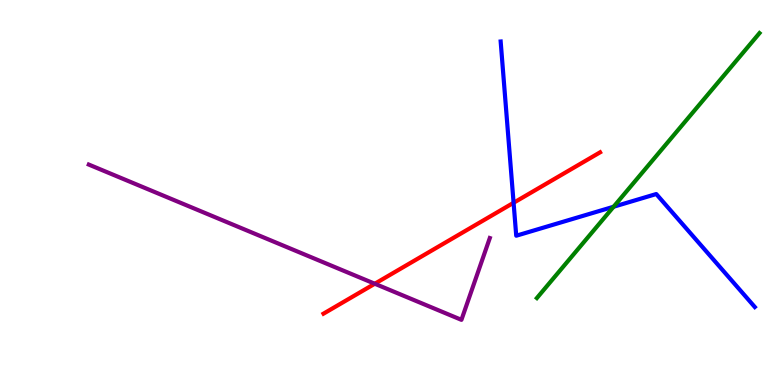[{'lines': ['blue', 'red'], 'intersections': [{'x': 6.63, 'y': 4.73}]}, {'lines': ['green', 'red'], 'intersections': []}, {'lines': ['purple', 'red'], 'intersections': [{'x': 4.84, 'y': 2.63}]}, {'lines': ['blue', 'green'], 'intersections': [{'x': 7.92, 'y': 4.63}]}, {'lines': ['blue', 'purple'], 'intersections': []}, {'lines': ['green', 'purple'], 'intersections': []}]